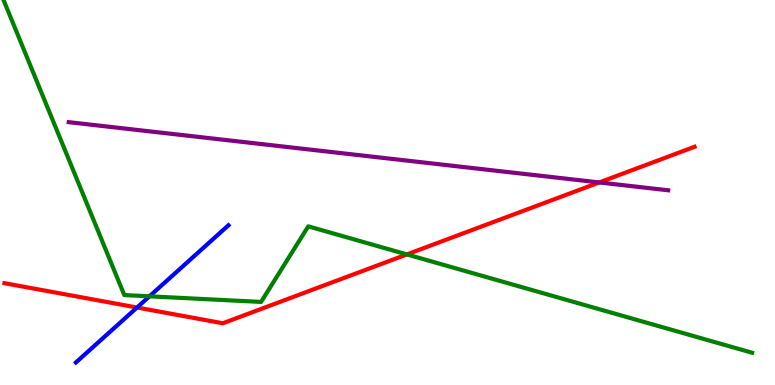[{'lines': ['blue', 'red'], 'intersections': [{'x': 1.77, 'y': 2.01}]}, {'lines': ['green', 'red'], 'intersections': [{'x': 5.25, 'y': 3.39}]}, {'lines': ['purple', 'red'], 'intersections': [{'x': 7.73, 'y': 5.26}]}, {'lines': ['blue', 'green'], 'intersections': [{'x': 1.93, 'y': 2.3}]}, {'lines': ['blue', 'purple'], 'intersections': []}, {'lines': ['green', 'purple'], 'intersections': []}]